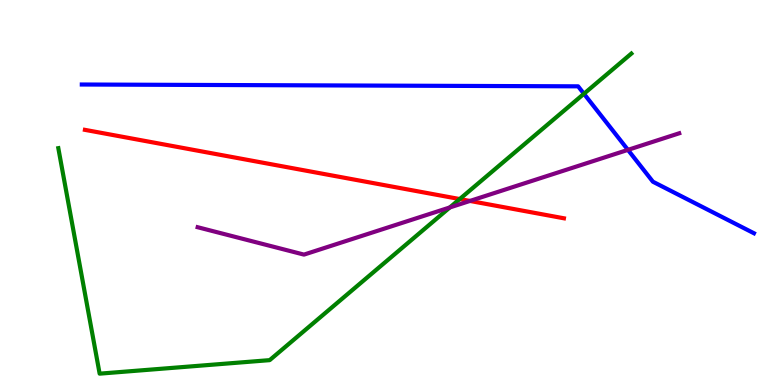[{'lines': ['blue', 'red'], 'intersections': []}, {'lines': ['green', 'red'], 'intersections': [{'x': 5.93, 'y': 4.83}]}, {'lines': ['purple', 'red'], 'intersections': [{'x': 6.06, 'y': 4.78}]}, {'lines': ['blue', 'green'], 'intersections': [{'x': 7.53, 'y': 7.56}]}, {'lines': ['blue', 'purple'], 'intersections': [{'x': 8.1, 'y': 6.11}]}, {'lines': ['green', 'purple'], 'intersections': [{'x': 5.8, 'y': 4.61}]}]